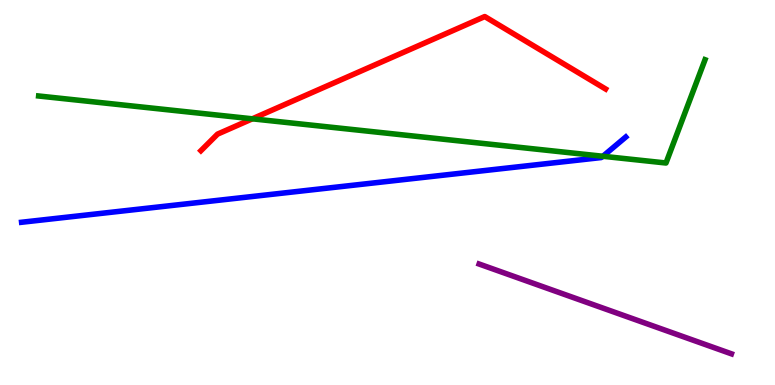[{'lines': ['blue', 'red'], 'intersections': []}, {'lines': ['green', 'red'], 'intersections': [{'x': 3.26, 'y': 6.91}]}, {'lines': ['purple', 'red'], 'intersections': []}, {'lines': ['blue', 'green'], 'intersections': [{'x': 7.78, 'y': 5.94}]}, {'lines': ['blue', 'purple'], 'intersections': []}, {'lines': ['green', 'purple'], 'intersections': []}]